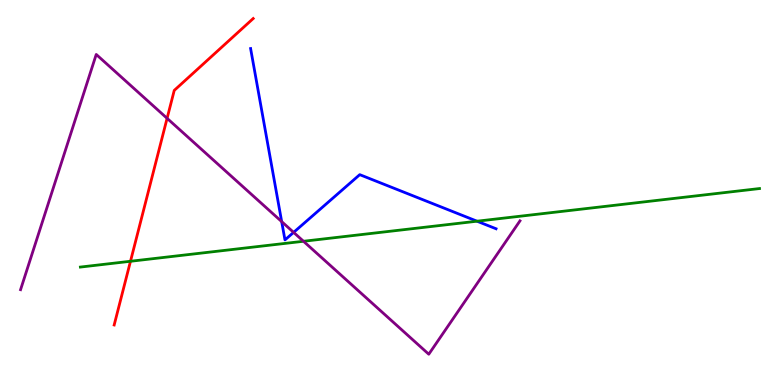[{'lines': ['blue', 'red'], 'intersections': []}, {'lines': ['green', 'red'], 'intersections': [{'x': 1.68, 'y': 3.21}]}, {'lines': ['purple', 'red'], 'intersections': [{'x': 2.16, 'y': 6.93}]}, {'lines': ['blue', 'green'], 'intersections': [{'x': 6.16, 'y': 4.25}]}, {'lines': ['blue', 'purple'], 'intersections': [{'x': 3.63, 'y': 4.24}, {'x': 3.79, 'y': 3.96}]}, {'lines': ['green', 'purple'], 'intersections': [{'x': 3.92, 'y': 3.73}]}]